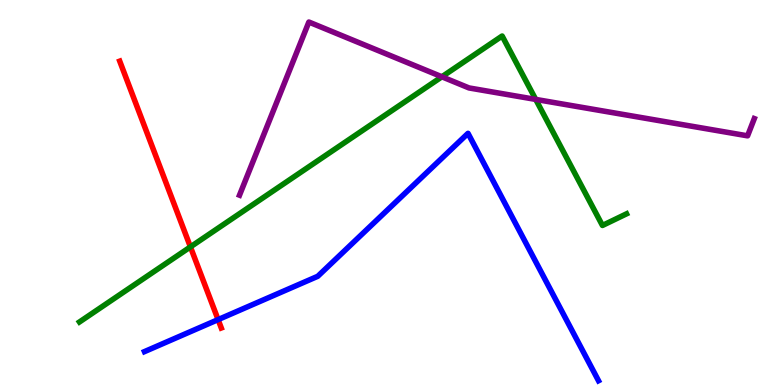[{'lines': ['blue', 'red'], 'intersections': [{'x': 2.81, 'y': 1.7}]}, {'lines': ['green', 'red'], 'intersections': [{'x': 2.46, 'y': 3.59}]}, {'lines': ['purple', 'red'], 'intersections': []}, {'lines': ['blue', 'green'], 'intersections': []}, {'lines': ['blue', 'purple'], 'intersections': []}, {'lines': ['green', 'purple'], 'intersections': [{'x': 5.7, 'y': 8.01}, {'x': 6.91, 'y': 7.42}]}]